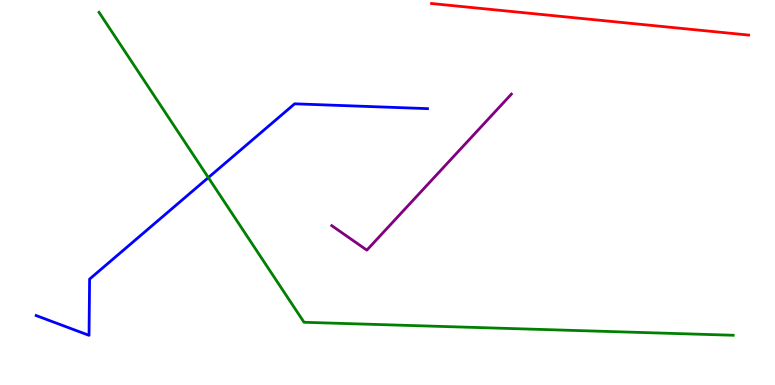[{'lines': ['blue', 'red'], 'intersections': []}, {'lines': ['green', 'red'], 'intersections': []}, {'lines': ['purple', 'red'], 'intersections': []}, {'lines': ['blue', 'green'], 'intersections': [{'x': 2.69, 'y': 5.39}]}, {'lines': ['blue', 'purple'], 'intersections': []}, {'lines': ['green', 'purple'], 'intersections': []}]